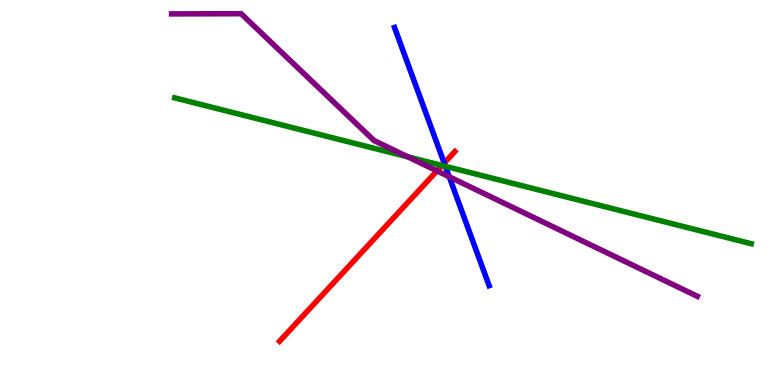[{'lines': ['blue', 'red'], 'intersections': [{'x': 5.73, 'y': 5.76}]}, {'lines': ['green', 'red'], 'intersections': [{'x': 5.7, 'y': 5.7}]}, {'lines': ['purple', 'red'], 'intersections': [{'x': 5.64, 'y': 5.56}]}, {'lines': ['blue', 'green'], 'intersections': [{'x': 5.75, 'y': 5.68}]}, {'lines': ['blue', 'purple'], 'intersections': [{'x': 5.8, 'y': 5.41}]}, {'lines': ['green', 'purple'], 'intersections': [{'x': 5.26, 'y': 5.93}]}]